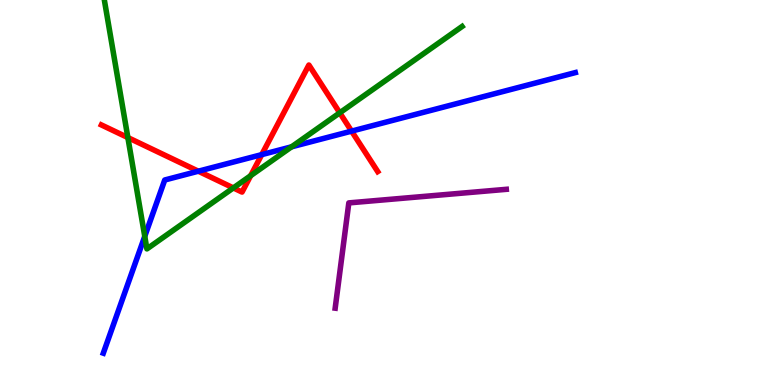[{'lines': ['blue', 'red'], 'intersections': [{'x': 2.56, 'y': 5.55}, {'x': 3.38, 'y': 5.98}, {'x': 4.54, 'y': 6.59}]}, {'lines': ['green', 'red'], 'intersections': [{'x': 1.65, 'y': 6.43}, {'x': 3.01, 'y': 5.12}, {'x': 3.23, 'y': 5.44}, {'x': 4.38, 'y': 7.07}]}, {'lines': ['purple', 'red'], 'intersections': []}, {'lines': ['blue', 'green'], 'intersections': [{'x': 1.87, 'y': 3.86}, {'x': 3.76, 'y': 6.19}]}, {'lines': ['blue', 'purple'], 'intersections': []}, {'lines': ['green', 'purple'], 'intersections': []}]